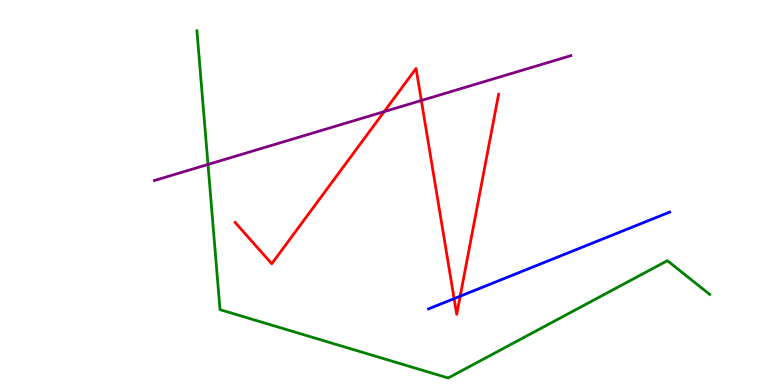[{'lines': ['blue', 'red'], 'intersections': [{'x': 5.86, 'y': 2.24}, {'x': 5.94, 'y': 2.31}]}, {'lines': ['green', 'red'], 'intersections': []}, {'lines': ['purple', 'red'], 'intersections': [{'x': 4.96, 'y': 7.1}, {'x': 5.44, 'y': 7.39}]}, {'lines': ['blue', 'green'], 'intersections': []}, {'lines': ['blue', 'purple'], 'intersections': []}, {'lines': ['green', 'purple'], 'intersections': [{'x': 2.68, 'y': 5.73}]}]